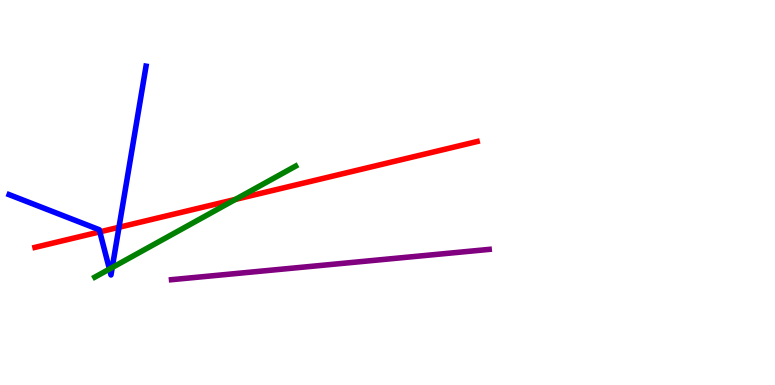[{'lines': ['blue', 'red'], 'intersections': [{'x': 1.29, 'y': 3.98}, {'x': 1.54, 'y': 4.1}]}, {'lines': ['green', 'red'], 'intersections': [{'x': 3.04, 'y': 4.82}]}, {'lines': ['purple', 'red'], 'intersections': []}, {'lines': ['blue', 'green'], 'intersections': [{'x': 1.41, 'y': 3.01}, {'x': 1.45, 'y': 3.05}]}, {'lines': ['blue', 'purple'], 'intersections': []}, {'lines': ['green', 'purple'], 'intersections': []}]